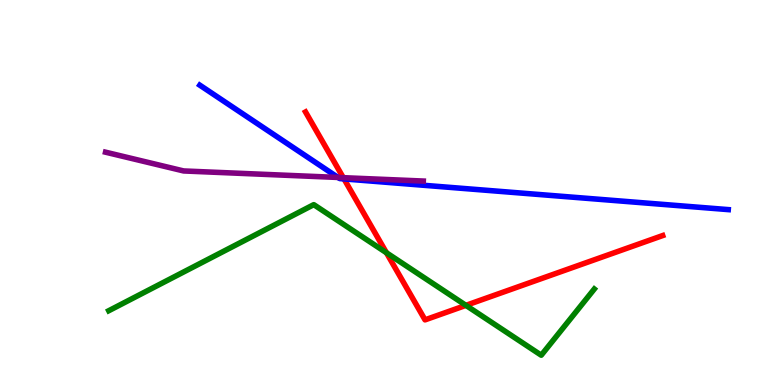[{'lines': ['blue', 'red'], 'intersections': [{'x': 4.44, 'y': 5.35}]}, {'lines': ['green', 'red'], 'intersections': [{'x': 4.99, 'y': 3.43}, {'x': 6.01, 'y': 2.07}]}, {'lines': ['purple', 'red'], 'intersections': [{'x': 4.43, 'y': 5.38}]}, {'lines': ['blue', 'green'], 'intersections': []}, {'lines': ['blue', 'purple'], 'intersections': [{'x': 4.36, 'y': 5.39}]}, {'lines': ['green', 'purple'], 'intersections': []}]